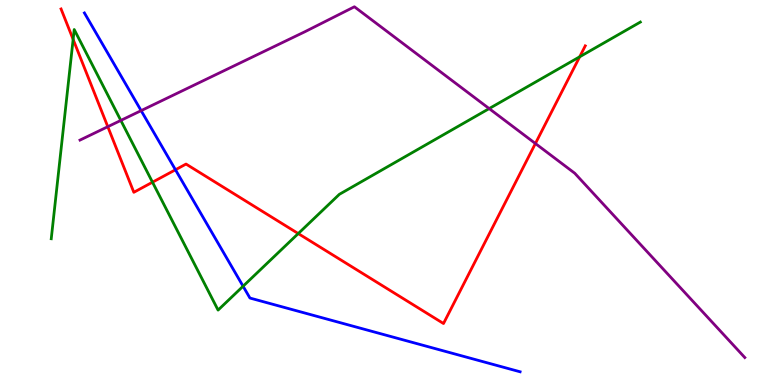[{'lines': ['blue', 'red'], 'intersections': [{'x': 2.26, 'y': 5.59}]}, {'lines': ['green', 'red'], 'intersections': [{'x': 0.944, 'y': 8.98}, {'x': 1.97, 'y': 5.27}, {'x': 3.85, 'y': 3.93}, {'x': 7.48, 'y': 8.52}]}, {'lines': ['purple', 'red'], 'intersections': [{'x': 1.39, 'y': 6.71}, {'x': 6.91, 'y': 6.27}]}, {'lines': ['blue', 'green'], 'intersections': [{'x': 3.14, 'y': 2.57}]}, {'lines': ['blue', 'purple'], 'intersections': [{'x': 1.82, 'y': 7.13}]}, {'lines': ['green', 'purple'], 'intersections': [{'x': 1.56, 'y': 6.87}, {'x': 6.31, 'y': 7.18}]}]